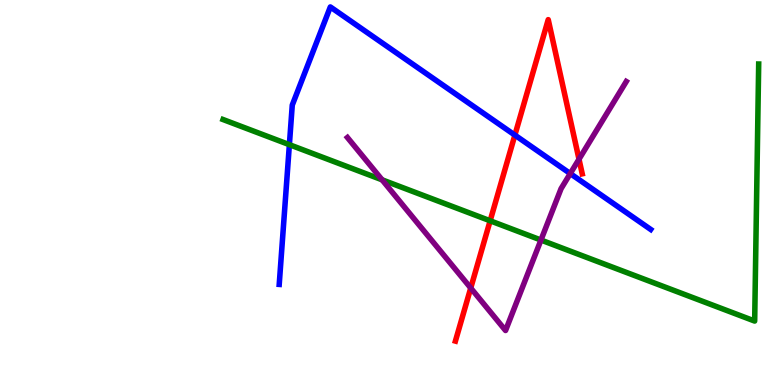[{'lines': ['blue', 'red'], 'intersections': [{'x': 6.64, 'y': 6.49}]}, {'lines': ['green', 'red'], 'intersections': [{'x': 6.32, 'y': 4.27}]}, {'lines': ['purple', 'red'], 'intersections': [{'x': 6.07, 'y': 2.52}, {'x': 7.47, 'y': 5.86}]}, {'lines': ['blue', 'green'], 'intersections': [{'x': 3.73, 'y': 6.24}]}, {'lines': ['blue', 'purple'], 'intersections': [{'x': 7.36, 'y': 5.49}]}, {'lines': ['green', 'purple'], 'intersections': [{'x': 4.93, 'y': 5.33}, {'x': 6.98, 'y': 3.77}]}]